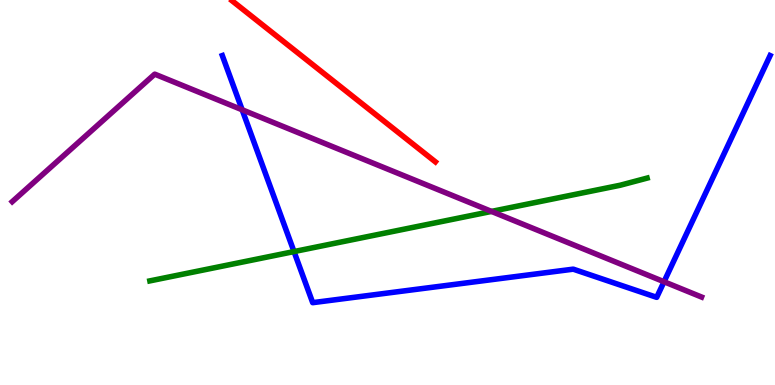[{'lines': ['blue', 'red'], 'intersections': []}, {'lines': ['green', 'red'], 'intersections': []}, {'lines': ['purple', 'red'], 'intersections': []}, {'lines': ['blue', 'green'], 'intersections': [{'x': 3.79, 'y': 3.47}]}, {'lines': ['blue', 'purple'], 'intersections': [{'x': 3.12, 'y': 7.15}, {'x': 8.57, 'y': 2.68}]}, {'lines': ['green', 'purple'], 'intersections': [{'x': 6.34, 'y': 4.51}]}]